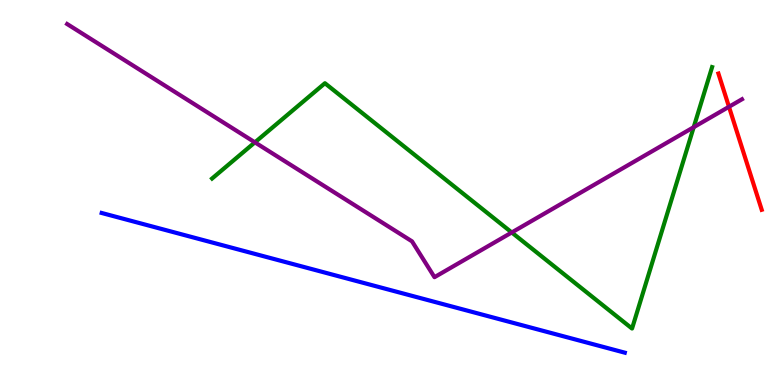[{'lines': ['blue', 'red'], 'intersections': []}, {'lines': ['green', 'red'], 'intersections': []}, {'lines': ['purple', 'red'], 'intersections': [{'x': 9.41, 'y': 7.23}]}, {'lines': ['blue', 'green'], 'intersections': []}, {'lines': ['blue', 'purple'], 'intersections': []}, {'lines': ['green', 'purple'], 'intersections': [{'x': 3.29, 'y': 6.3}, {'x': 6.6, 'y': 3.96}, {'x': 8.95, 'y': 6.7}]}]